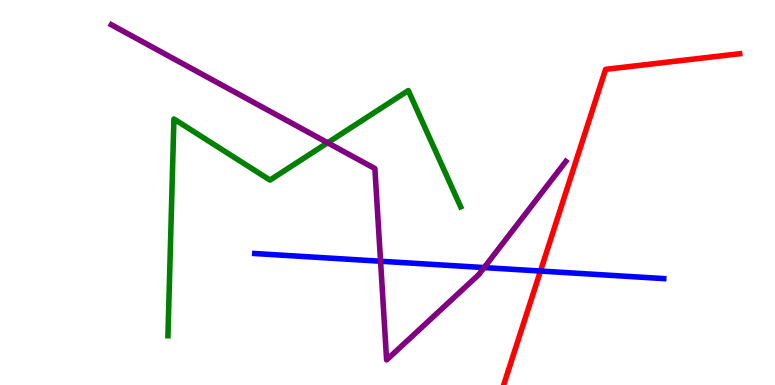[{'lines': ['blue', 'red'], 'intersections': [{'x': 6.97, 'y': 2.96}]}, {'lines': ['green', 'red'], 'intersections': []}, {'lines': ['purple', 'red'], 'intersections': []}, {'lines': ['blue', 'green'], 'intersections': []}, {'lines': ['blue', 'purple'], 'intersections': [{'x': 4.91, 'y': 3.21}, {'x': 6.25, 'y': 3.05}]}, {'lines': ['green', 'purple'], 'intersections': [{'x': 4.23, 'y': 6.29}]}]